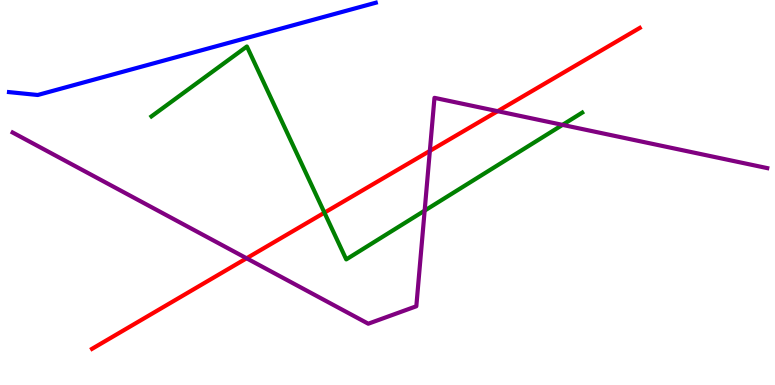[{'lines': ['blue', 'red'], 'intersections': []}, {'lines': ['green', 'red'], 'intersections': [{'x': 4.19, 'y': 4.48}]}, {'lines': ['purple', 'red'], 'intersections': [{'x': 3.18, 'y': 3.29}, {'x': 5.55, 'y': 6.08}, {'x': 6.42, 'y': 7.11}]}, {'lines': ['blue', 'green'], 'intersections': []}, {'lines': ['blue', 'purple'], 'intersections': []}, {'lines': ['green', 'purple'], 'intersections': [{'x': 5.48, 'y': 4.53}, {'x': 7.26, 'y': 6.76}]}]